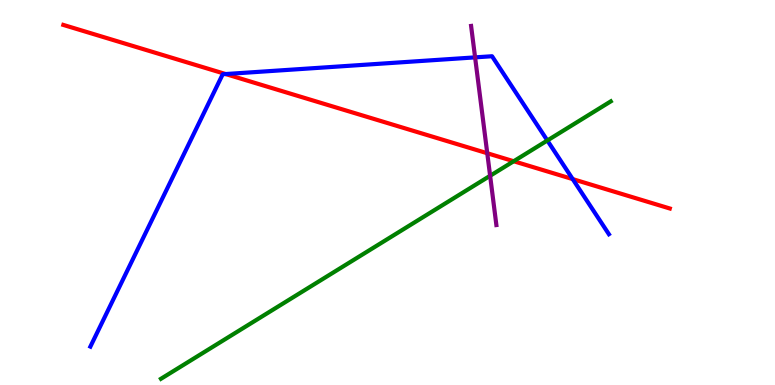[{'lines': ['blue', 'red'], 'intersections': [{'x': 2.91, 'y': 8.08}, {'x': 7.39, 'y': 5.35}]}, {'lines': ['green', 'red'], 'intersections': [{'x': 6.63, 'y': 5.81}]}, {'lines': ['purple', 'red'], 'intersections': [{'x': 6.29, 'y': 6.02}]}, {'lines': ['blue', 'green'], 'intersections': [{'x': 7.06, 'y': 6.35}]}, {'lines': ['blue', 'purple'], 'intersections': [{'x': 6.13, 'y': 8.51}]}, {'lines': ['green', 'purple'], 'intersections': [{'x': 6.32, 'y': 5.43}]}]